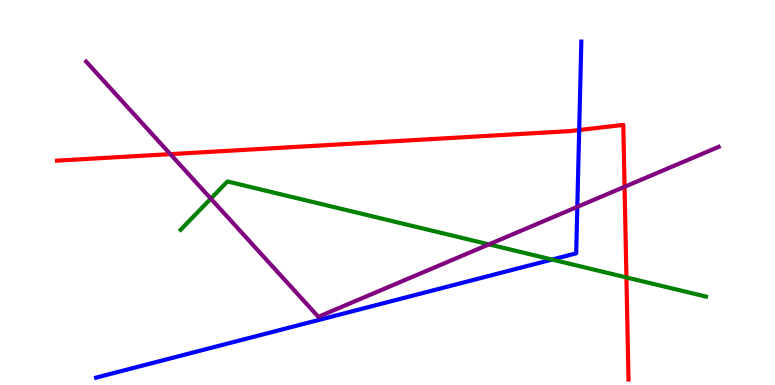[{'lines': ['blue', 'red'], 'intersections': [{'x': 7.47, 'y': 6.62}]}, {'lines': ['green', 'red'], 'intersections': [{'x': 8.08, 'y': 2.79}]}, {'lines': ['purple', 'red'], 'intersections': [{'x': 2.2, 'y': 6.0}, {'x': 8.06, 'y': 5.15}]}, {'lines': ['blue', 'green'], 'intersections': [{'x': 7.12, 'y': 3.26}]}, {'lines': ['blue', 'purple'], 'intersections': [{'x': 7.45, 'y': 4.63}]}, {'lines': ['green', 'purple'], 'intersections': [{'x': 2.72, 'y': 4.84}, {'x': 6.31, 'y': 3.65}]}]